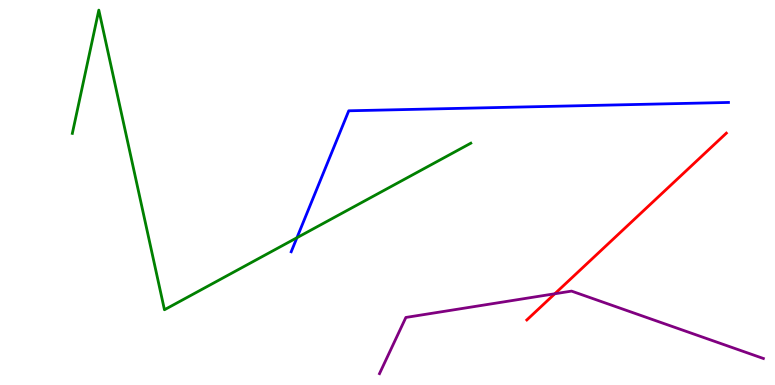[{'lines': ['blue', 'red'], 'intersections': []}, {'lines': ['green', 'red'], 'intersections': []}, {'lines': ['purple', 'red'], 'intersections': [{'x': 7.16, 'y': 2.37}]}, {'lines': ['blue', 'green'], 'intersections': [{'x': 3.83, 'y': 3.83}]}, {'lines': ['blue', 'purple'], 'intersections': []}, {'lines': ['green', 'purple'], 'intersections': []}]